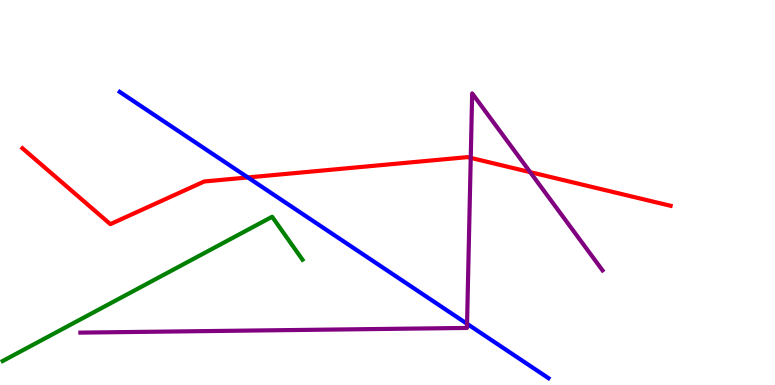[{'lines': ['blue', 'red'], 'intersections': [{'x': 3.2, 'y': 5.39}]}, {'lines': ['green', 'red'], 'intersections': []}, {'lines': ['purple', 'red'], 'intersections': [{'x': 6.07, 'y': 5.9}, {'x': 6.84, 'y': 5.53}]}, {'lines': ['blue', 'green'], 'intersections': []}, {'lines': ['blue', 'purple'], 'intersections': [{'x': 6.03, 'y': 1.59}]}, {'lines': ['green', 'purple'], 'intersections': []}]